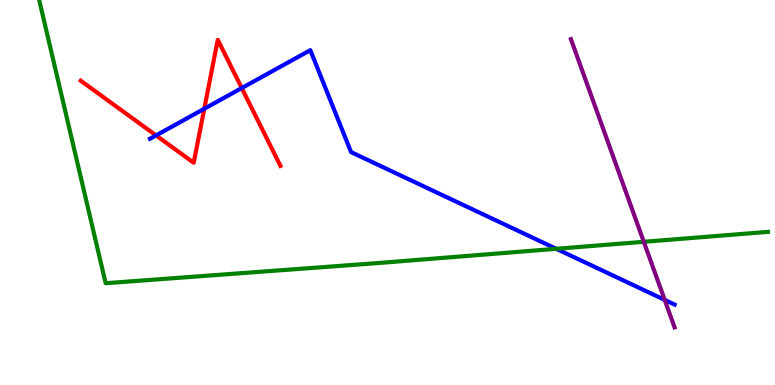[{'lines': ['blue', 'red'], 'intersections': [{'x': 2.01, 'y': 6.48}, {'x': 2.64, 'y': 7.17}, {'x': 3.12, 'y': 7.71}]}, {'lines': ['green', 'red'], 'intersections': []}, {'lines': ['purple', 'red'], 'intersections': []}, {'lines': ['blue', 'green'], 'intersections': [{'x': 7.18, 'y': 3.54}]}, {'lines': ['blue', 'purple'], 'intersections': [{'x': 8.58, 'y': 2.21}]}, {'lines': ['green', 'purple'], 'intersections': [{'x': 8.31, 'y': 3.72}]}]